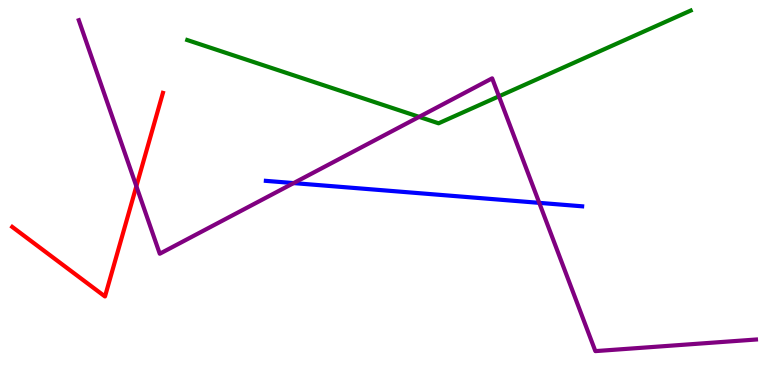[{'lines': ['blue', 'red'], 'intersections': []}, {'lines': ['green', 'red'], 'intersections': []}, {'lines': ['purple', 'red'], 'intersections': [{'x': 1.76, 'y': 5.16}]}, {'lines': ['blue', 'green'], 'intersections': []}, {'lines': ['blue', 'purple'], 'intersections': [{'x': 3.79, 'y': 5.24}, {'x': 6.96, 'y': 4.73}]}, {'lines': ['green', 'purple'], 'intersections': [{'x': 5.41, 'y': 6.96}, {'x': 6.44, 'y': 7.5}]}]